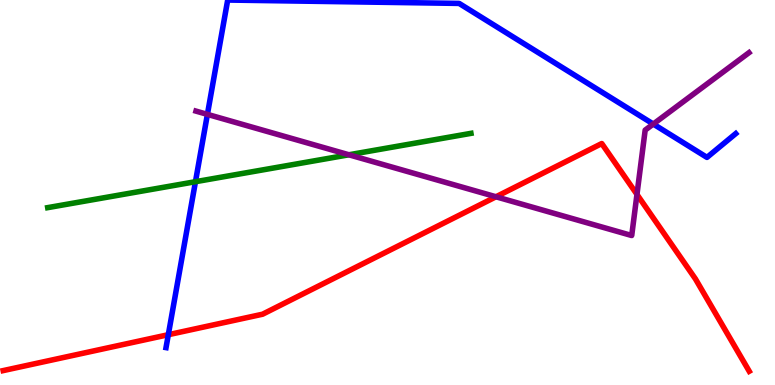[{'lines': ['blue', 'red'], 'intersections': [{'x': 2.17, 'y': 1.31}]}, {'lines': ['green', 'red'], 'intersections': []}, {'lines': ['purple', 'red'], 'intersections': [{'x': 6.4, 'y': 4.89}, {'x': 8.22, 'y': 4.95}]}, {'lines': ['blue', 'green'], 'intersections': [{'x': 2.52, 'y': 5.28}]}, {'lines': ['blue', 'purple'], 'intersections': [{'x': 2.68, 'y': 7.03}, {'x': 8.43, 'y': 6.78}]}, {'lines': ['green', 'purple'], 'intersections': [{'x': 4.5, 'y': 5.98}]}]